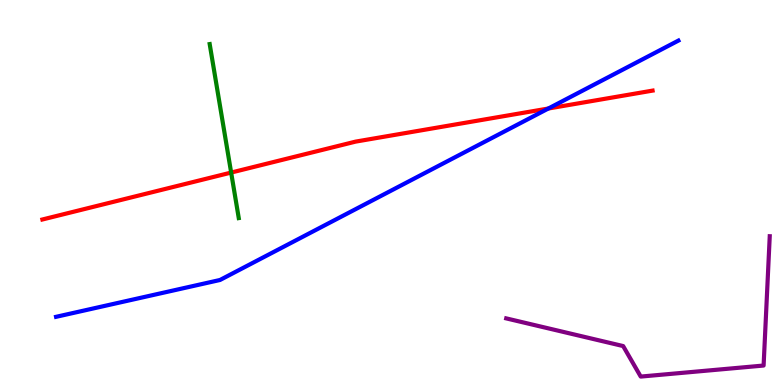[{'lines': ['blue', 'red'], 'intersections': [{'x': 7.08, 'y': 7.18}]}, {'lines': ['green', 'red'], 'intersections': [{'x': 2.98, 'y': 5.52}]}, {'lines': ['purple', 'red'], 'intersections': []}, {'lines': ['blue', 'green'], 'intersections': []}, {'lines': ['blue', 'purple'], 'intersections': []}, {'lines': ['green', 'purple'], 'intersections': []}]